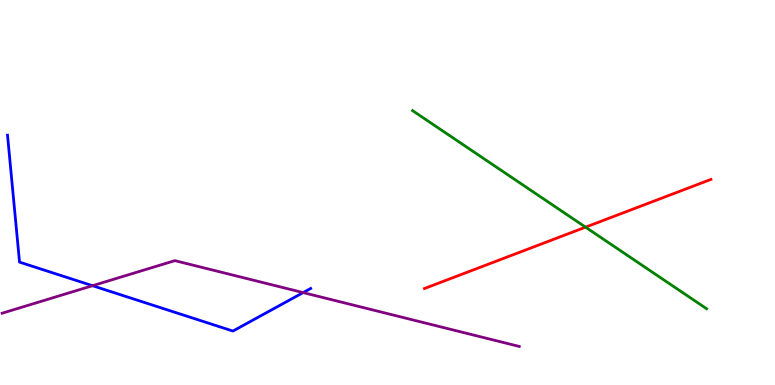[{'lines': ['blue', 'red'], 'intersections': []}, {'lines': ['green', 'red'], 'intersections': [{'x': 7.56, 'y': 4.1}]}, {'lines': ['purple', 'red'], 'intersections': []}, {'lines': ['blue', 'green'], 'intersections': []}, {'lines': ['blue', 'purple'], 'intersections': [{'x': 1.19, 'y': 2.58}, {'x': 3.91, 'y': 2.4}]}, {'lines': ['green', 'purple'], 'intersections': []}]